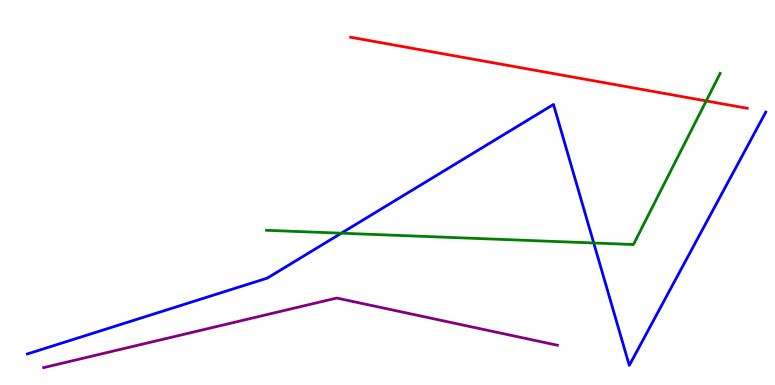[{'lines': ['blue', 'red'], 'intersections': []}, {'lines': ['green', 'red'], 'intersections': [{'x': 9.11, 'y': 7.38}]}, {'lines': ['purple', 'red'], 'intersections': []}, {'lines': ['blue', 'green'], 'intersections': [{'x': 4.4, 'y': 3.94}, {'x': 7.66, 'y': 3.69}]}, {'lines': ['blue', 'purple'], 'intersections': []}, {'lines': ['green', 'purple'], 'intersections': []}]